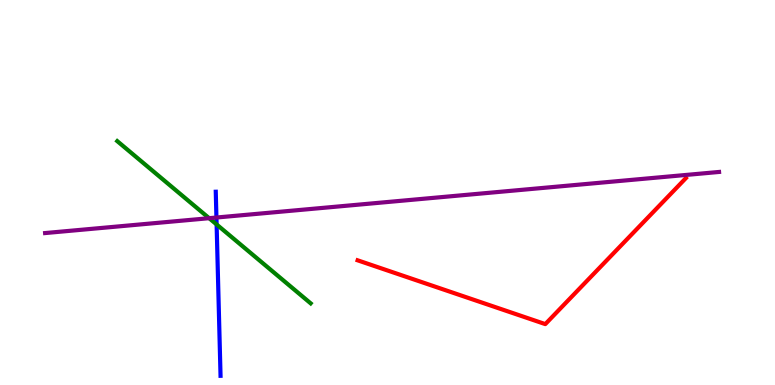[{'lines': ['blue', 'red'], 'intersections': []}, {'lines': ['green', 'red'], 'intersections': []}, {'lines': ['purple', 'red'], 'intersections': []}, {'lines': ['blue', 'green'], 'intersections': [{'x': 2.79, 'y': 4.17}]}, {'lines': ['blue', 'purple'], 'intersections': [{'x': 2.79, 'y': 4.35}]}, {'lines': ['green', 'purple'], 'intersections': [{'x': 2.7, 'y': 4.33}]}]